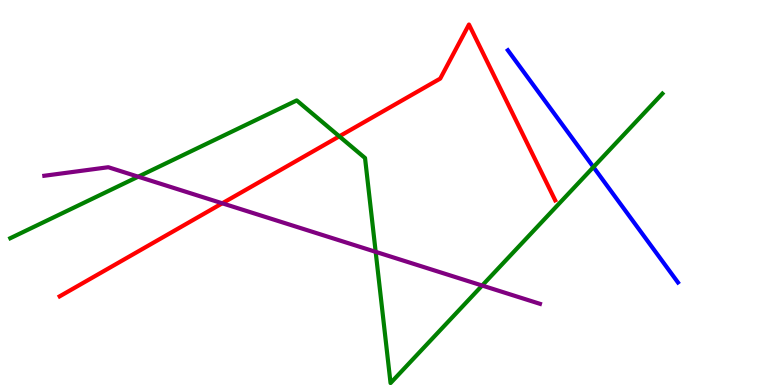[{'lines': ['blue', 'red'], 'intersections': []}, {'lines': ['green', 'red'], 'intersections': [{'x': 4.38, 'y': 6.46}]}, {'lines': ['purple', 'red'], 'intersections': [{'x': 2.87, 'y': 4.72}]}, {'lines': ['blue', 'green'], 'intersections': [{'x': 7.66, 'y': 5.66}]}, {'lines': ['blue', 'purple'], 'intersections': []}, {'lines': ['green', 'purple'], 'intersections': [{'x': 1.78, 'y': 5.41}, {'x': 4.85, 'y': 3.46}, {'x': 6.22, 'y': 2.58}]}]